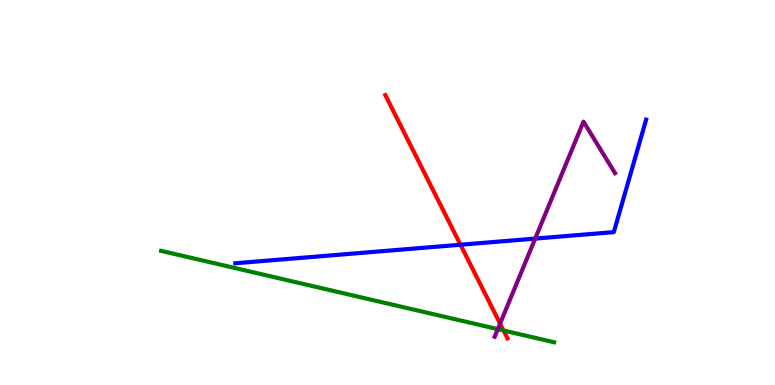[{'lines': ['blue', 'red'], 'intersections': [{'x': 5.94, 'y': 3.64}]}, {'lines': ['green', 'red'], 'intersections': [{'x': 6.5, 'y': 1.42}]}, {'lines': ['purple', 'red'], 'intersections': [{'x': 6.45, 'y': 1.6}]}, {'lines': ['blue', 'green'], 'intersections': []}, {'lines': ['blue', 'purple'], 'intersections': [{'x': 6.91, 'y': 3.8}]}, {'lines': ['green', 'purple'], 'intersections': [{'x': 6.42, 'y': 1.45}]}]